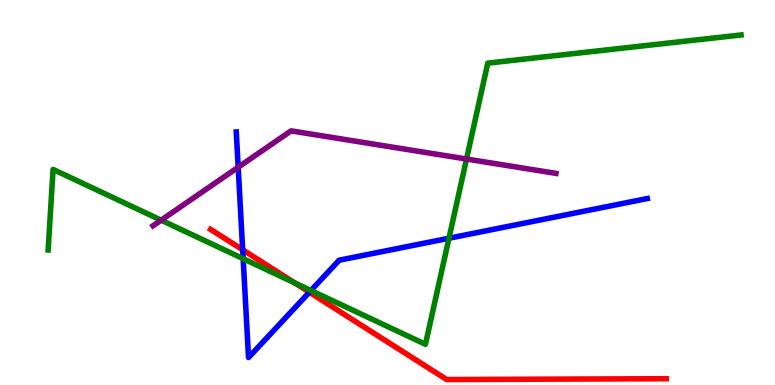[{'lines': ['blue', 'red'], 'intersections': [{'x': 3.13, 'y': 3.51}, {'x': 3.99, 'y': 2.41}]}, {'lines': ['green', 'red'], 'intersections': [{'x': 3.8, 'y': 2.65}]}, {'lines': ['purple', 'red'], 'intersections': []}, {'lines': ['blue', 'green'], 'intersections': [{'x': 3.14, 'y': 3.28}, {'x': 4.01, 'y': 2.45}, {'x': 5.79, 'y': 3.81}]}, {'lines': ['blue', 'purple'], 'intersections': [{'x': 3.07, 'y': 5.66}]}, {'lines': ['green', 'purple'], 'intersections': [{'x': 2.08, 'y': 4.28}, {'x': 6.02, 'y': 5.87}]}]